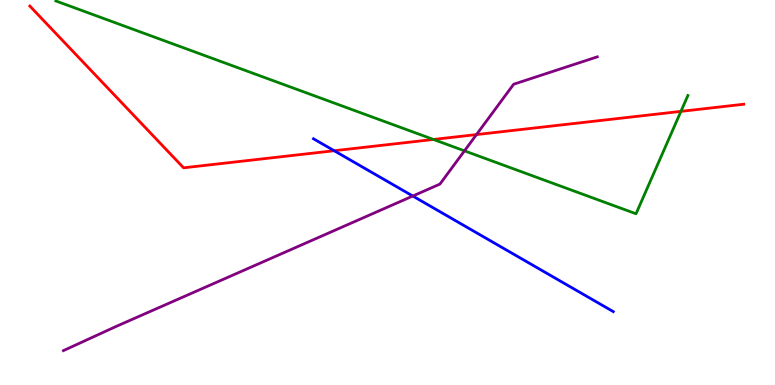[{'lines': ['blue', 'red'], 'intersections': [{'x': 4.31, 'y': 6.09}]}, {'lines': ['green', 'red'], 'intersections': [{'x': 5.59, 'y': 6.38}, {'x': 8.79, 'y': 7.11}]}, {'lines': ['purple', 'red'], 'intersections': [{'x': 6.15, 'y': 6.5}]}, {'lines': ['blue', 'green'], 'intersections': []}, {'lines': ['blue', 'purple'], 'intersections': [{'x': 5.33, 'y': 4.91}]}, {'lines': ['green', 'purple'], 'intersections': [{'x': 5.99, 'y': 6.08}]}]